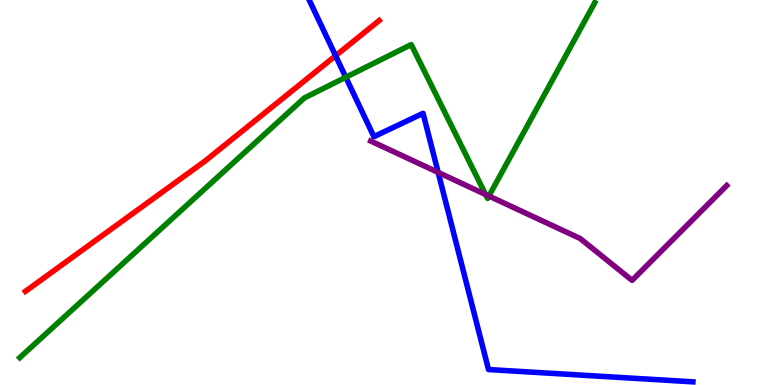[{'lines': ['blue', 'red'], 'intersections': [{'x': 4.33, 'y': 8.55}]}, {'lines': ['green', 'red'], 'intersections': []}, {'lines': ['purple', 'red'], 'intersections': []}, {'lines': ['blue', 'green'], 'intersections': [{'x': 4.46, 'y': 7.99}]}, {'lines': ['blue', 'purple'], 'intersections': [{'x': 5.65, 'y': 5.52}]}, {'lines': ['green', 'purple'], 'intersections': [{'x': 6.27, 'y': 4.95}, {'x': 6.31, 'y': 4.91}]}]